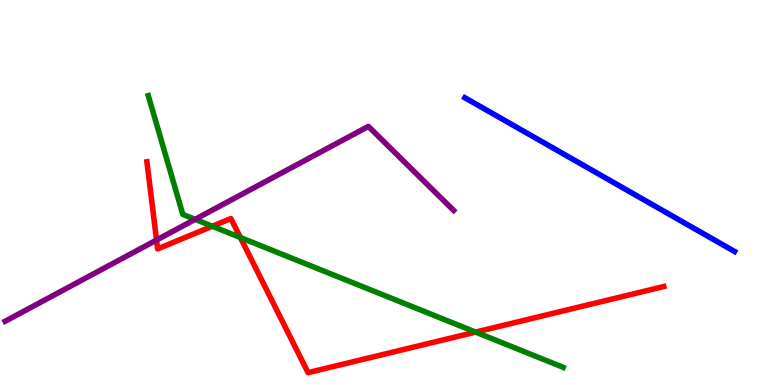[{'lines': ['blue', 'red'], 'intersections': []}, {'lines': ['green', 'red'], 'intersections': [{'x': 2.74, 'y': 4.12}, {'x': 3.1, 'y': 3.83}, {'x': 6.14, 'y': 1.37}]}, {'lines': ['purple', 'red'], 'intersections': [{'x': 2.02, 'y': 3.76}]}, {'lines': ['blue', 'green'], 'intersections': []}, {'lines': ['blue', 'purple'], 'intersections': []}, {'lines': ['green', 'purple'], 'intersections': [{'x': 2.52, 'y': 4.3}]}]